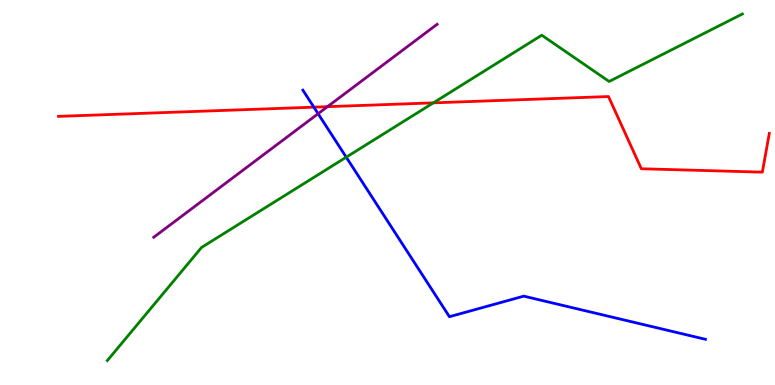[{'lines': ['blue', 'red'], 'intersections': [{'x': 4.05, 'y': 7.22}]}, {'lines': ['green', 'red'], 'intersections': [{'x': 5.59, 'y': 7.33}]}, {'lines': ['purple', 'red'], 'intersections': [{'x': 4.23, 'y': 7.23}]}, {'lines': ['blue', 'green'], 'intersections': [{'x': 4.47, 'y': 5.92}]}, {'lines': ['blue', 'purple'], 'intersections': [{'x': 4.1, 'y': 7.05}]}, {'lines': ['green', 'purple'], 'intersections': []}]